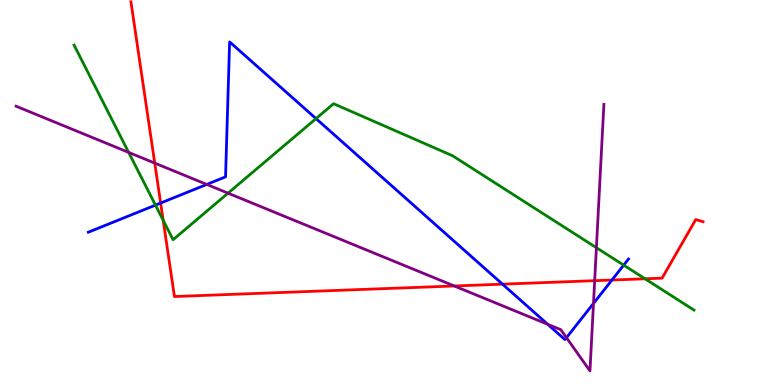[{'lines': ['blue', 'red'], 'intersections': [{'x': 2.07, 'y': 4.73}, {'x': 6.48, 'y': 2.62}, {'x': 7.9, 'y': 2.73}]}, {'lines': ['green', 'red'], 'intersections': [{'x': 2.11, 'y': 4.28}, {'x': 8.32, 'y': 2.76}]}, {'lines': ['purple', 'red'], 'intersections': [{'x': 2.0, 'y': 5.76}, {'x': 5.86, 'y': 2.57}, {'x': 7.67, 'y': 2.71}]}, {'lines': ['blue', 'green'], 'intersections': [{'x': 2.01, 'y': 4.67}, {'x': 4.08, 'y': 6.92}, {'x': 8.05, 'y': 3.11}]}, {'lines': ['blue', 'purple'], 'intersections': [{'x': 2.67, 'y': 5.21}, {'x': 7.07, 'y': 1.58}, {'x': 7.31, 'y': 1.23}, {'x': 7.66, 'y': 2.12}]}, {'lines': ['green', 'purple'], 'intersections': [{'x': 1.66, 'y': 6.04}, {'x': 2.94, 'y': 4.98}, {'x': 7.7, 'y': 3.57}]}]